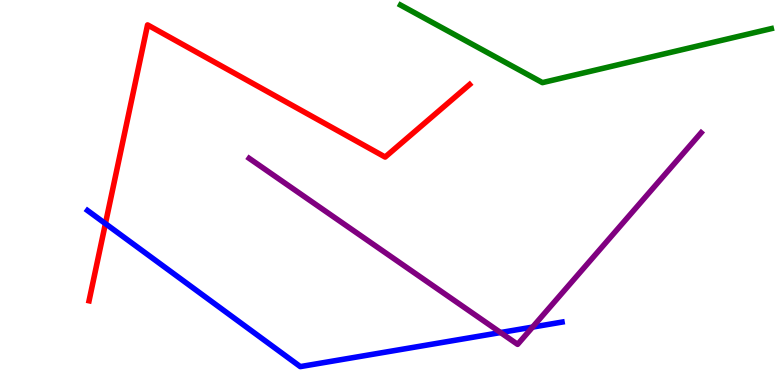[{'lines': ['blue', 'red'], 'intersections': [{'x': 1.36, 'y': 4.19}]}, {'lines': ['green', 'red'], 'intersections': []}, {'lines': ['purple', 'red'], 'intersections': []}, {'lines': ['blue', 'green'], 'intersections': []}, {'lines': ['blue', 'purple'], 'intersections': [{'x': 6.46, 'y': 1.36}, {'x': 6.87, 'y': 1.5}]}, {'lines': ['green', 'purple'], 'intersections': []}]